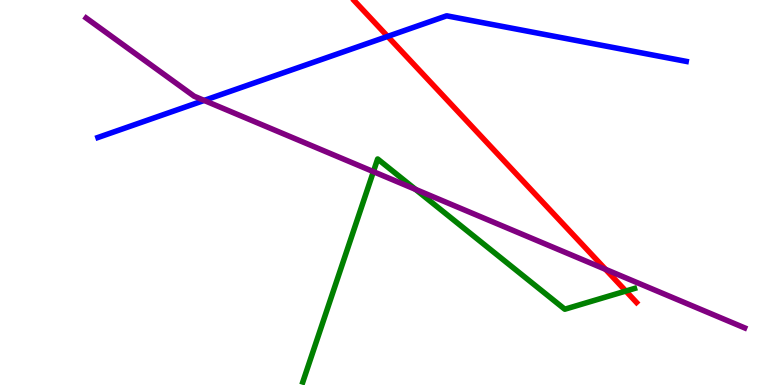[{'lines': ['blue', 'red'], 'intersections': [{'x': 5.0, 'y': 9.05}]}, {'lines': ['green', 'red'], 'intersections': [{'x': 8.08, 'y': 2.44}]}, {'lines': ['purple', 'red'], 'intersections': [{'x': 7.81, 'y': 3.0}]}, {'lines': ['blue', 'green'], 'intersections': []}, {'lines': ['blue', 'purple'], 'intersections': [{'x': 2.63, 'y': 7.39}]}, {'lines': ['green', 'purple'], 'intersections': [{'x': 4.82, 'y': 5.54}, {'x': 5.36, 'y': 5.08}]}]